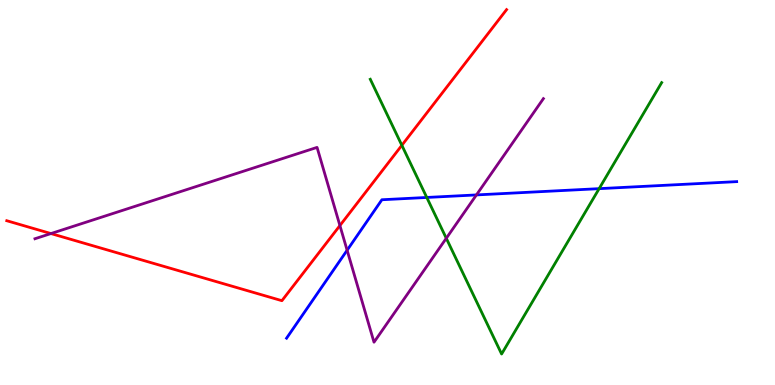[{'lines': ['blue', 'red'], 'intersections': []}, {'lines': ['green', 'red'], 'intersections': [{'x': 5.19, 'y': 6.23}]}, {'lines': ['purple', 'red'], 'intersections': [{'x': 0.657, 'y': 3.93}, {'x': 4.39, 'y': 4.14}]}, {'lines': ['blue', 'green'], 'intersections': [{'x': 5.51, 'y': 4.87}, {'x': 7.73, 'y': 5.1}]}, {'lines': ['blue', 'purple'], 'intersections': [{'x': 4.48, 'y': 3.5}, {'x': 6.15, 'y': 4.94}]}, {'lines': ['green', 'purple'], 'intersections': [{'x': 5.76, 'y': 3.81}]}]